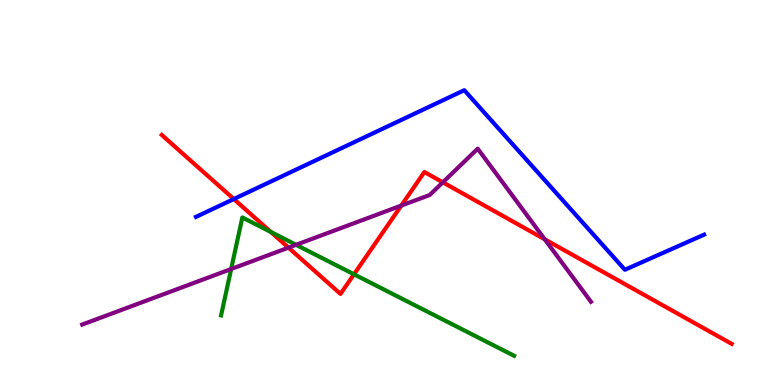[{'lines': ['blue', 'red'], 'intersections': [{'x': 3.02, 'y': 4.83}]}, {'lines': ['green', 'red'], 'intersections': [{'x': 3.49, 'y': 3.97}, {'x': 4.57, 'y': 2.88}]}, {'lines': ['purple', 'red'], 'intersections': [{'x': 3.72, 'y': 3.57}, {'x': 5.18, 'y': 4.66}, {'x': 5.71, 'y': 5.26}, {'x': 7.03, 'y': 3.78}]}, {'lines': ['blue', 'green'], 'intersections': []}, {'lines': ['blue', 'purple'], 'intersections': []}, {'lines': ['green', 'purple'], 'intersections': [{'x': 2.98, 'y': 3.01}, {'x': 3.82, 'y': 3.64}]}]